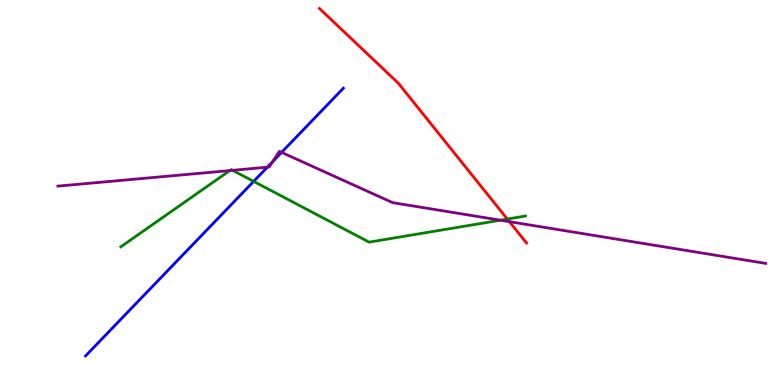[{'lines': ['blue', 'red'], 'intersections': []}, {'lines': ['green', 'red'], 'intersections': [{'x': 6.55, 'y': 4.31}]}, {'lines': ['purple', 'red'], 'intersections': [{'x': 6.57, 'y': 4.24}]}, {'lines': ['blue', 'green'], 'intersections': [{'x': 3.27, 'y': 5.29}]}, {'lines': ['blue', 'purple'], 'intersections': [{'x': 3.45, 'y': 5.66}, {'x': 3.52, 'y': 5.8}, {'x': 3.63, 'y': 6.04}]}, {'lines': ['green', 'purple'], 'intersections': [{'x': 2.96, 'y': 5.57}, {'x': 3.0, 'y': 5.58}, {'x': 6.46, 'y': 4.28}]}]